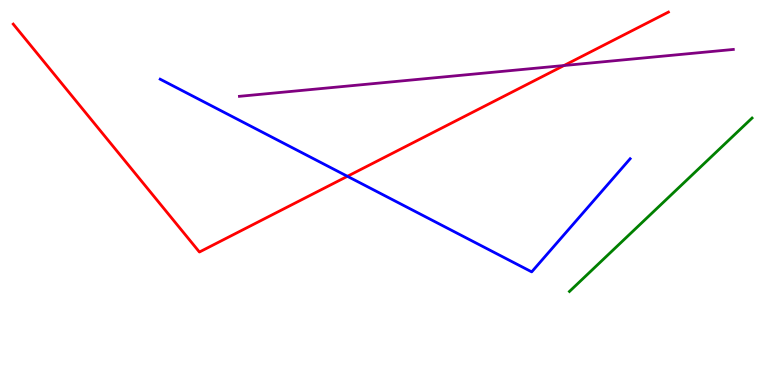[{'lines': ['blue', 'red'], 'intersections': [{'x': 4.48, 'y': 5.42}]}, {'lines': ['green', 'red'], 'intersections': []}, {'lines': ['purple', 'red'], 'intersections': [{'x': 7.28, 'y': 8.3}]}, {'lines': ['blue', 'green'], 'intersections': []}, {'lines': ['blue', 'purple'], 'intersections': []}, {'lines': ['green', 'purple'], 'intersections': []}]